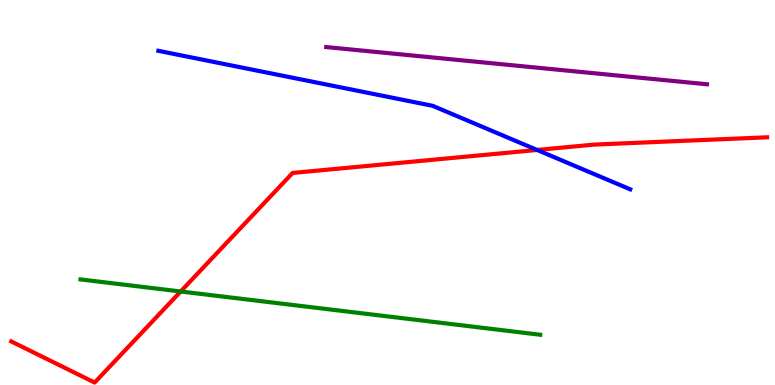[{'lines': ['blue', 'red'], 'intersections': [{'x': 6.93, 'y': 6.1}]}, {'lines': ['green', 'red'], 'intersections': [{'x': 2.33, 'y': 2.43}]}, {'lines': ['purple', 'red'], 'intersections': []}, {'lines': ['blue', 'green'], 'intersections': []}, {'lines': ['blue', 'purple'], 'intersections': []}, {'lines': ['green', 'purple'], 'intersections': []}]